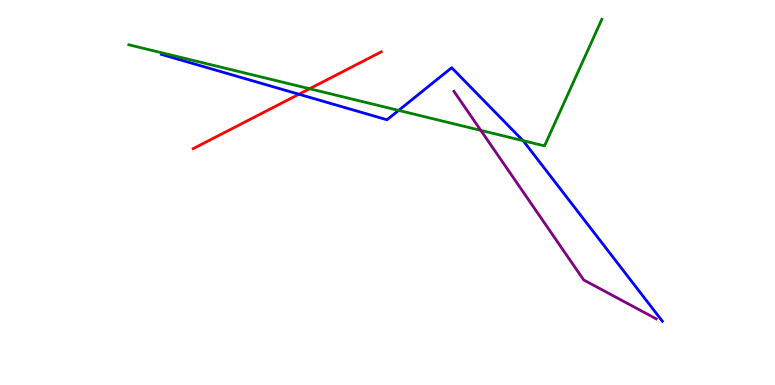[{'lines': ['blue', 'red'], 'intersections': [{'x': 3.86, 'y': 7.55}]}, {'lines': ['green', 'red'], 'intersections': [{'x': 3.99, 'y': 7.7}]}, {'lines': ['purple', 'red'], 'intersections': []}, {'lines': ['blue', 'green'], 'intersections': [{'x': 5.14, 'y': 7.13}, {'x': 6.75, 'y': 6.35}]}, {'lines': ['blue', 'purple'], 'intersections': []}, {'lines': ['green', 'purple'], 'intersections': [{'x': 6.2, 'y': 6.61}]}]